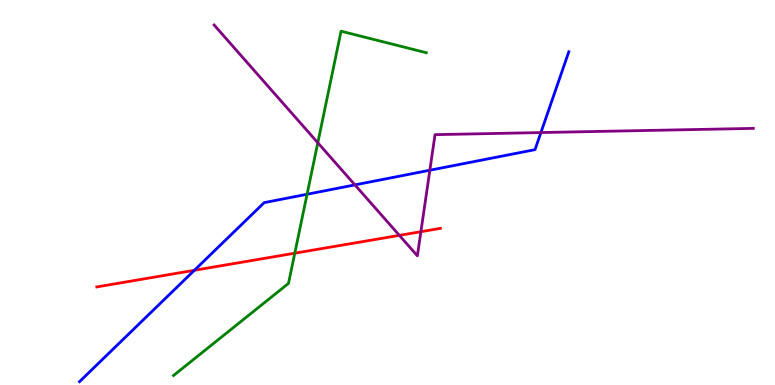[{'lines': ['blue', 'red'], 'intersections': [{'x': 2.51, 'y': 2.98}]}, {'lines': ['green', 'red'], 'intersections': [{'x': 3.8, 'y': 3.42}]}, {'lines': ['purple', 'red'], 'intersections': [{'x': 5.15, 'y': 3.89}, {'x': 5.43, 'y': 3.98}]}, {'lines': ['blue', 'green'], 'intersections': [{'x': 3.96, 'y': 4.95}]}, {'lines': ['blue', 'purple'], 'intersections': [{'x': 4.58, 'y': 5.2}, {'x': 5.55, 'y': 5.58}, {'x': 6.98, 'y': 6.56}]}, {'lines': ['green', 'purple'], 'intersections': [{'x': 4.1, 'y': 6.29}]}]